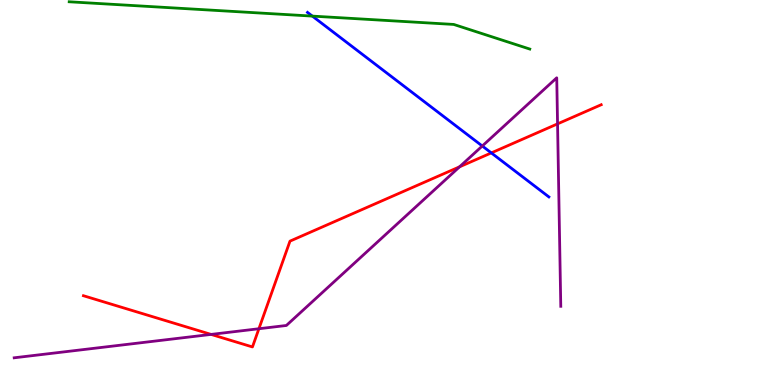[{'lines': ['blue', 'red'], 'intersections': [{'x': 6.34, 'y': 6.03}]}, {'lines': ['green', 'red'], 'intersections': []}, {'lines': ['purple', 'red'], 'intersections': [{'x': 2.72, 'y': 1.31}, {'x': 3.34, 'y': 1.46}, {'x': 5.93, 'y': 5.67}, {'x': 7.19, 'y': 6.78}]}, {'lines': ['blue', 'green'], 'intersections': [{'x': 4.03, 'y': 9.58}]}, {'lines': ['blue', 'purple'], 'intersections': [{'x': 6.22, 'y': 6.21}]}, {'lines': ['green', 'purple'], 'intersections': []}]